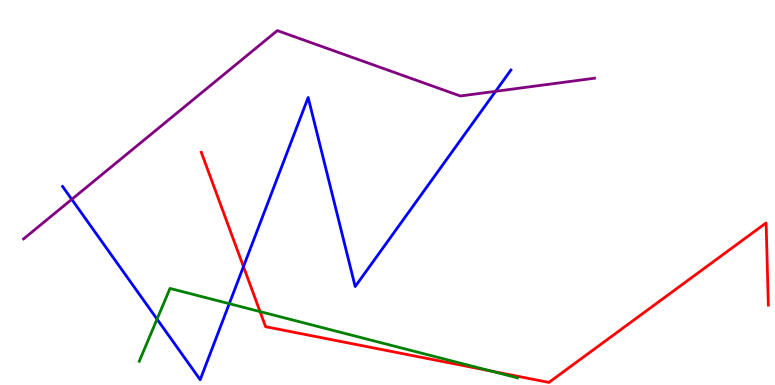[{'lines': ['blue', 'red'], 'intersections': [{'x': 3.14, 'y': 3.07}]}, {'lines': ['green', 'red'], 'intersections': [{'x': 3.36, 'y': 1.91}, {'x': 6.34, 'y': 0.363}]}, {'lines': ['purple', 'red'], 'intersections': []}, {'lines': ['blue', 'green'], 'intersections': [{'x': 2.03, 'y': 1.71}, {'x': 2.96, 'y': 2.11}]}, {'lines': ['blue', 'purple'], 'intersections': [{'x': 0.926, 'y': 4.82}, {'x': 6.39, 'y': 7.63}]}, {'lines': ['green', 'purple'], 'intersections': []}]